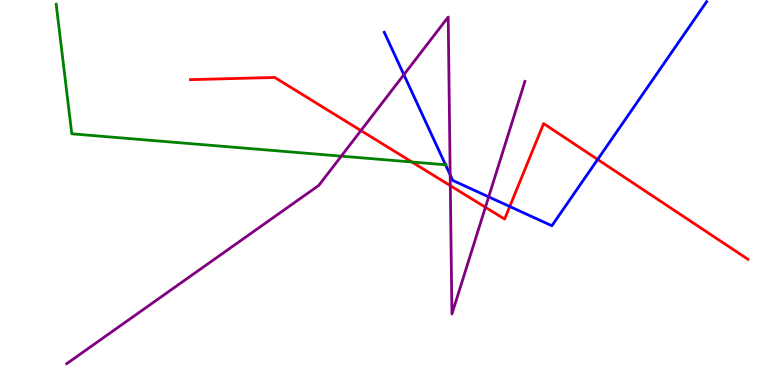[{'lines': ['blue', 'red'], 'intersections': [{'x': 6.58, 'y': 4.64}, {'x': 7.71, 'y': 5.86}]}, {'lines': ['green', 'red'], 'intersections': [{'x': 5.32, 'y': 5.79}]}, {'lines': ['purple', 'red'], 'intersections': [{'x': 4.66, 'y': 6.61}, {'x': 5.81, 'y': 5.18}, {'x': 6.26, 'y': 4.62}]}, {'lines': ['blue', 'green'], 'intersections': [{'x': 5.75, 'y': 5.72}]}, {'lines': ['blue', 'purple'], 'intersections': [{'x': 5.21, 'y': 8.06}, {'x': 5.81, 'y': 5.46}, {'x': 6.31, 'y': 4.89}]}, {'lines': ['green', 'purple'], 'intersections': [{'x': 4.4, 'y': 5.94}]}]